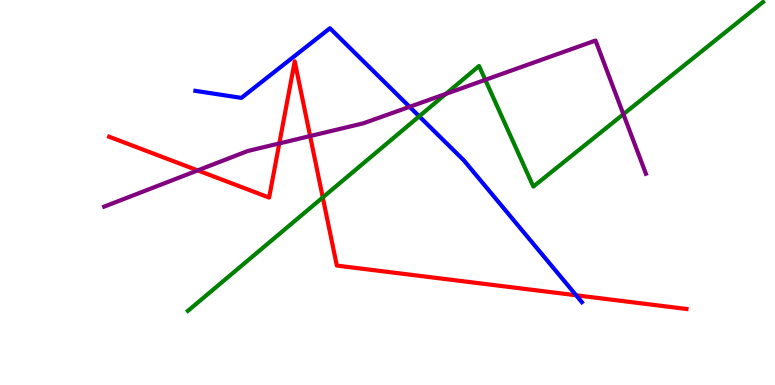[{'lines': ['blue', 'red'], 'intersections': [{'x': 7.43, 'y': 2.33}]}, {'lines': ['green', 'red'], 'intersections': [{'x': 4.16, 'y': 4.87}]}, {'lines': ['purple', 'red'], 'intersections': [{'x': 2.55, 'y': 5.57}, {'x': 3.6, 'y': 6.27}, {'x': 4.0, 'y': 6.47}]}, {'lines': ['blue', 'green'], 'intersections': [{'x': 5.41, 'y': 6.98}]}, {'lines': ['blue', 'purple'], 'intersections': [{'x': 5.28, 'y': 7.23}]}, {'lines': ['green', 'purple'], 'intersections': [{'x': 5.75, 'y': 7.56}, {'x': 6.26, 'y': 7.93}, {'x': 8.04, 'y': 7.03}]}]